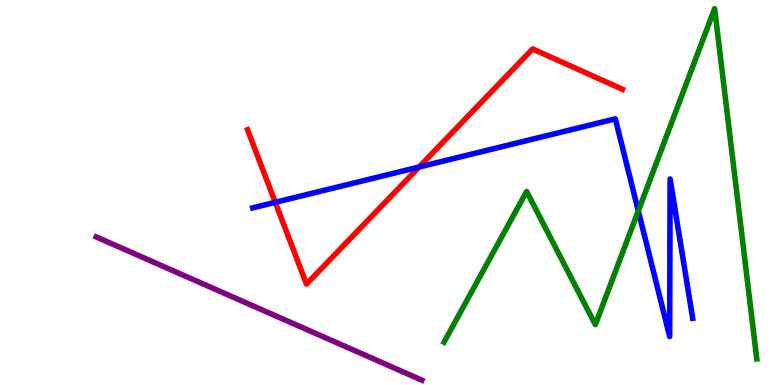[{'lines': ['blue', 'red'], 'intersections': [{'x': 3.55, 'y': 4.75}, {'x': 5.41, 'y': 5.66}]}, {'lines': ['green', 'red'], 'intersections': []}, {'lines': ['purple', 'red'], 'intersections': []}, {'lines': ['blue', 'green'], 'intersections': [{'x': 8.24, 'y': 4.52}]}, {'lines': ['blue', 'purple'], 'intersections': []}, {'lines': ['green', 'purple'], 'intersections': []}]